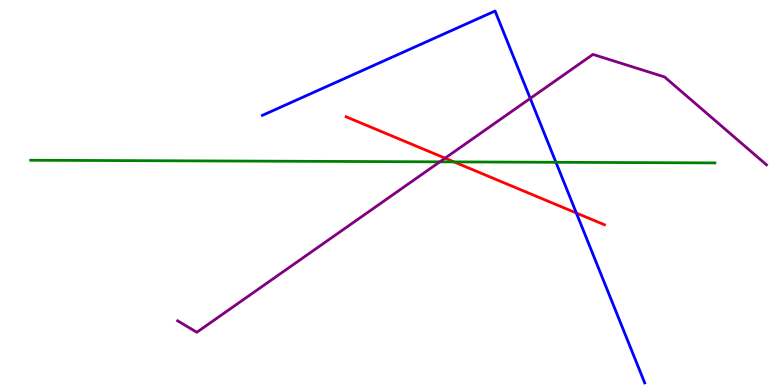[{'lines': ['blue', 'red'], 'intersections': [{'x': 7.44, 'y': 4.47}]}, {'lines': ['green', 'red'], 'intersections': [{'x': 5.86, 'y': 5.79}]}, {'lines': ['purple', 'red'], 'intersections': [{'x': 5.74, 'y': 5.89}]}, {'lines': ['blue', 'green'], 'intersections': [{'x': 7.17, 'y': 5.78}]}, {'lines': ['blue', 'purple'], 'intersections': [{'x': 6.84, 'y': 7.44}]}, {'lines': ['green', 'purple'], 'intersections': [{'x': 5.68, 'y': 5.8}]}]